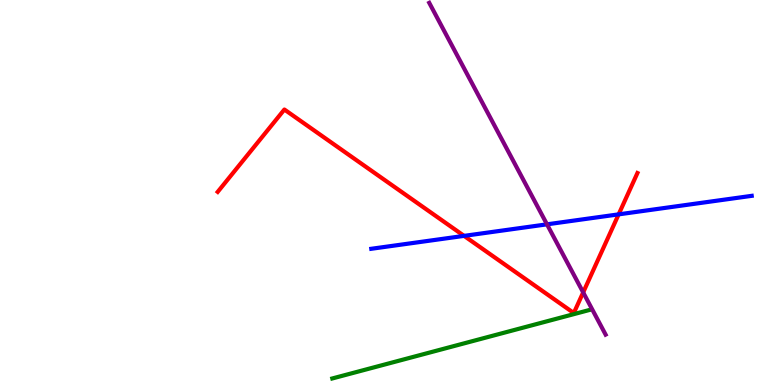[{'lines': ['blue', 'red'], 'intersections': [{'x': 5.99, 'y': 3.87}, {'x': 7.98, 'y': 4.43}]}, {'lines': ['green', 'red'], 'intersections': []}, {'lines': ['purple', 'red'], 'intersections': [{'x': 7.52, 'y': 2.4}]}, {'lines': ['blue', 'green'], 'intersections': []}, {'lines': ['blue', 'purple'], 'intersections': [{'x': 7.06, 'y': 4.17}]}, {'lines': ['green', 'purple'], 'intersections': []}]